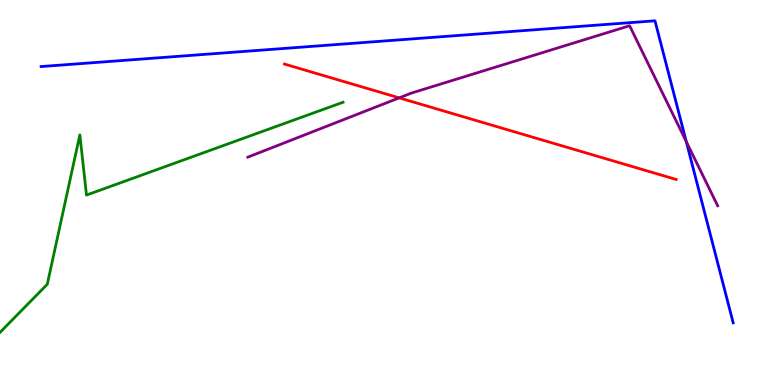[{'lines': ['blue', 'red'], 'intersections': []}, {'lines': ['green', 'red'], 'intersections': []}, {'lines': ['purple', 'red'], 'intersections': [{'x': 5.15, 'y': 7.46}]}, {'lines': ['blue', 'green'], 'intersections': []}, {'lines': ['blue', 'purple'], 'intersections': [{'x': 8.85, 'y': 6.32}]}, {'lines': ['green', 'purple'], 'intersections': []}]